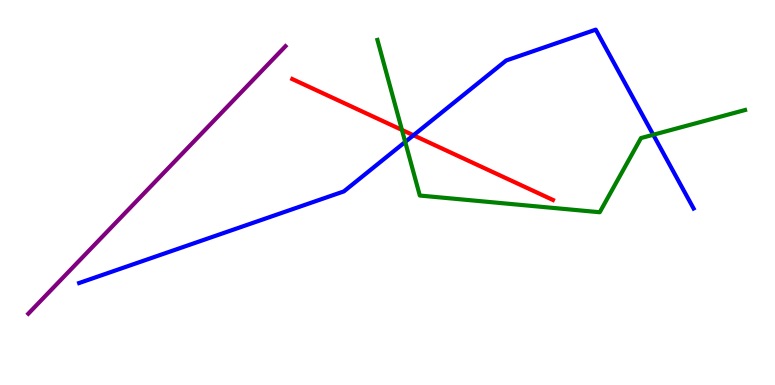[{'lines': ['blue', 'red'], 'intersections': [{'x': 5.34, 'y': 6.49}]}, {'lines': ['green', 'red'], 'intersections': [{'x': 5.19, 'y': 6.63}]}, {'lines': ['purple', 'red'], 'intersections': []}, {'lines': ['blue', 'green'], 'intersections': [{'x': 5.23, 'y': 6.31}, {'x': 8.43, 'y': 6.5}]}, {'lines': ['blue', 'purple'], 'intersections': []}, {'lines': ['green', 'purple'], 'intersections': []}]